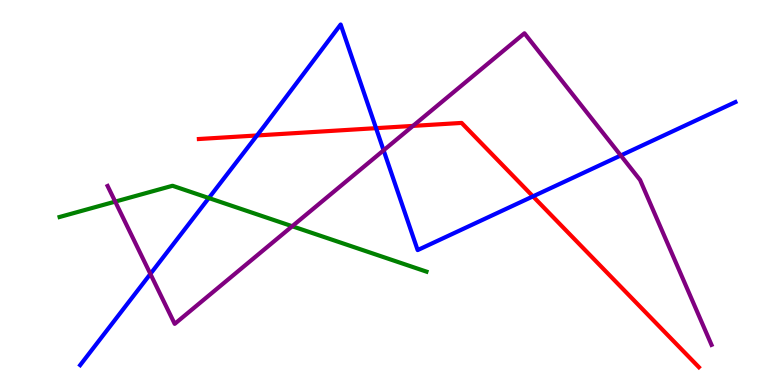[{'lines': ['blue', 'red'], 'intersections': [{'x': 3.32, 'y': 6.48}, {'x': 4.85, 'y': 6.67}, {'x': 6.88, 'y': 4.9}]}, {'lines': ['green', 'red'], 'intersections': []}, {'lines': ['purple', 'red'], 'intersections': [{'x': 5.33, 'y': 6.73}]}, {'lines': ['blue', 'green'], 'intersections': [{'x': 2.69, 'y': 4.86}]}, {'lines': ['blue', 'purple'], 'intersections': [{'x': 1.94, 'y': 2.89}, {'x': 4.95, 'y': 6.1}, {'x': 8.01, 'y': 5.96}]}, {'lines': ['green', 'purple'], 'intersections': [{'x': 1.49, 'y': 4.76}, {'x': 3.77, 'y': 4.12}]}]